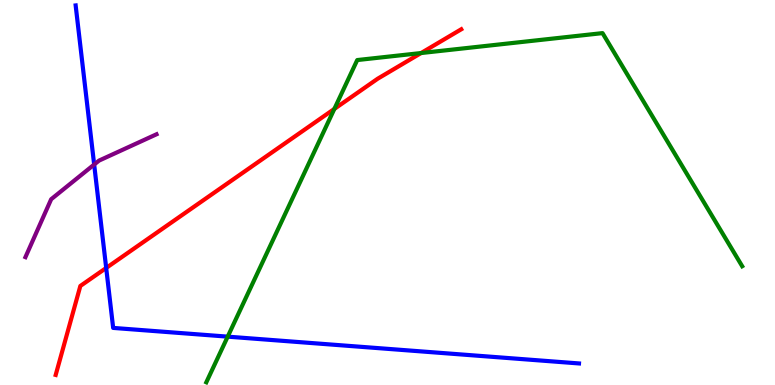[{'lines': ['blue', 'red'], 'intersections': [{'x': 1.37, 'y': 3.04}]}, {'lines': ['green', 'red'], 'intersections': [{'x': 4.31, 'y': 7.17}, {'x': 5.43, 'y': 8.62}]}, {'lines': ['purple', 'red'], 'intersections': []}, {'lines': ['blue', 'green'], 'intersections': [{'x': 2.94, 'y': 1.26}]}, {'lines': ['blue', 'purple'], 'intersections': [{'x': 1.21, 'y': 5.73}]}, {'lines': ['green', 'purple'], 'intersections': []}]